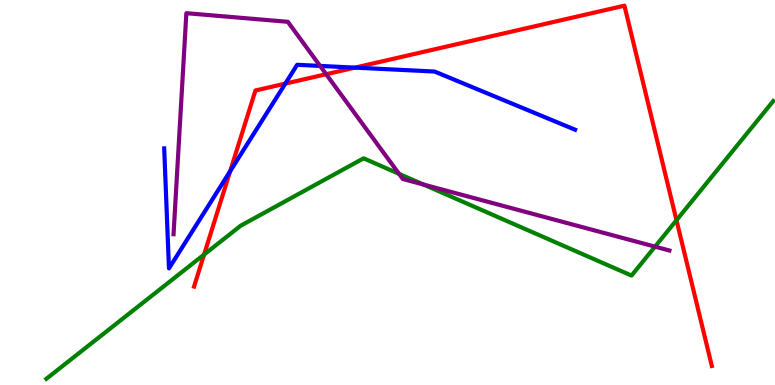[{'lines': ['blue', 'red'], 'intersections': [{'x': 2.97, 'y': 5.55}, {'x': 3.68, 'y': 7.83}, {'x': 4.58, 'y': 8.24}]}, {'lines': ['green', 'red'], 'intersections': [{'x': 2.63, 'y': 3.39}, {'x': 8.73, 'y': 4.28}]}, {'lines': ['purple', 'red'], 'intersections': [{'x': 4.21, 'y': 8.07}]}, {'lines': ['blue', 'green'], 'intersections': []}, {'lines': ['blue', 'purple'], 'intersections': [{'x': 4.13, 'y': 8.29}]}, {'lines': ['green', 'purple'], 'intersections': [{'x': 5.15, 'y': 5.49}, {'x': 5.47, 'y': 5.21}, {'x': 8.45, 'y': 3.59}]}]